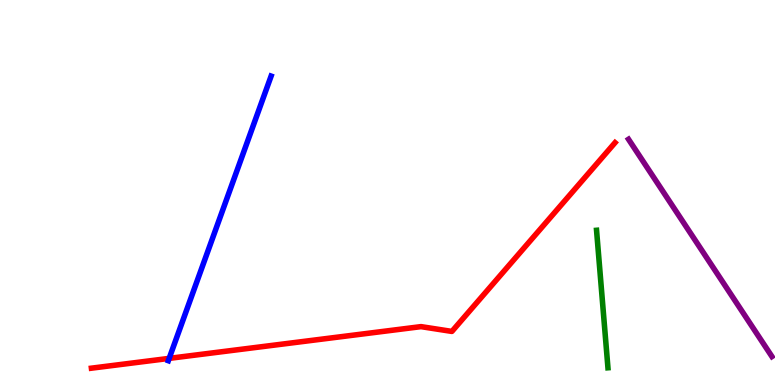[{'lines': ['blue', 'red'], 'intersections': [{'x': 2.18, 'y': 0.691}]}, {'lines': ['green', 'red'], 'intersections': []}, {'lines': ['purple', 'red'], 'intersections': []}, {'lines': ['blue', 'green'], 'intersections': []}, {'lines': ['blue', 'purple'], 'intersections': []}, {'lines': ['green', 'purple'], 'intersections': []}]